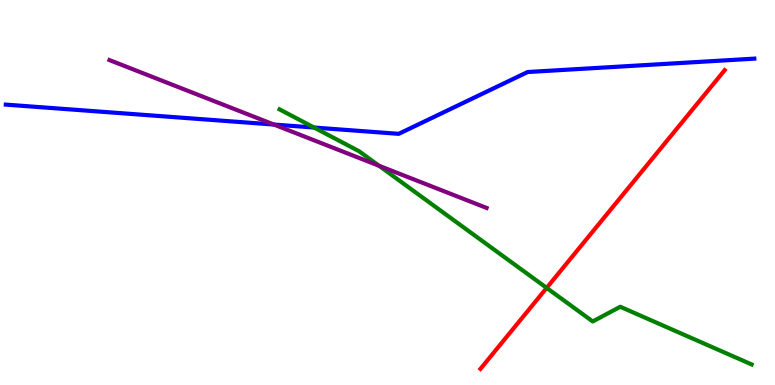[{'lines': ['blue', 'red'], 'intersections': []}, {'lines': ['green', 'red'], 'intersections': [{'x': 7.05, 'y': 2.52}]}, {'lines': ['purple', 'red'], 'intersections': []}, {'lines': ['blue', 'green'], 'intersections': [{'x': 4.05, 'y': 6.69}]}, {'lines': ['blue', 'purple'], 'intersections': [{'x': 3.53, 'y': 6.76}]}, {'lines': ['green', 'purple'], 'intersections': [{'x': 4.89, 'y': 5.69}]}]